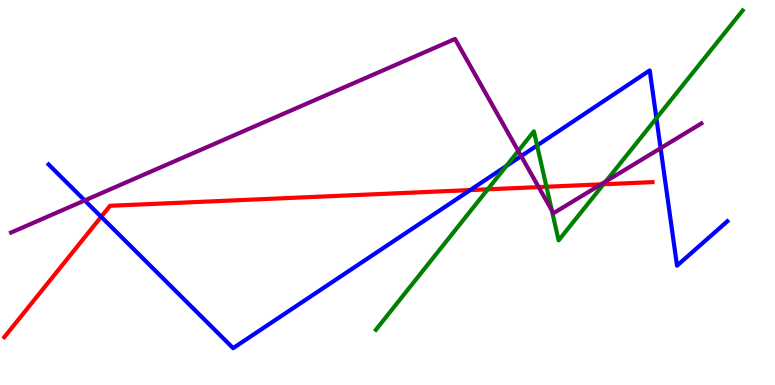[{'lines': ['blue', 'red'], 'intersections': [{'x': 1.31, 'y': 4.37}, {'x': 6.07, 'y': 5.06}]}, {'lines': ['green', 'red'], 'intersections': [{'x': 6.29, 'y': 5.08}, {'x': 7.05, 'y': 5.15}, {'x': 7.79, 'y': 5.21}]}, {'lines': ['purple', 'red'], 'intersections': [{'x': 6.95, 'y': 5.14}, {'x': 7.75, 'y': 5.21}]}, {'lines': ['blue', 'green'], 'intersections': [{'x': 6.53, 'y': 5.69}, {'x': 6.93, 'y': 6.22}, {'x': 8.47, 'y': 6.93}]}, {'lines': ['blue', 'purple'], 'intersections': [{'x': 1.09, 'y': 4.79}, {'x': 6.72, 'y': 5.95}, {'x': 8.52, 'y': 6.15}]}, {'lines': ['green', 'purple'], 'intersections': [{'x': 6.69, 'y': 6.08}, {'x': 7.12, 'y': 4.54}, {'x': 7.82, 'y': 5.29}]}]